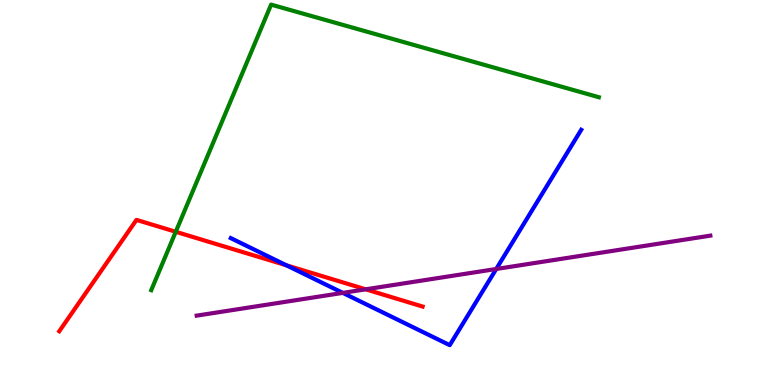[{'lines': ['blue', 'red'], 'intersections': [{'x': 3.7, 'y': 3.11}]}, {'lines': ['green', 'red'], 'intersections': [{'x': 2.27, 'y': 3.98}]}, {'lines': ['purple', 'red'], 'intersections': [{'x': 4.72, 'y': 2.49}]}, {'lines': ['blue', 'green'], 'intersections': []}, {'lines': ['blue', 'purple'], 'intersections': [{'x': 4.42, 'y': 2.39}, {'x': 6.4, 'y': 3.01}]}, {'lines': ['green', 'purple'], 'intersections': []}]